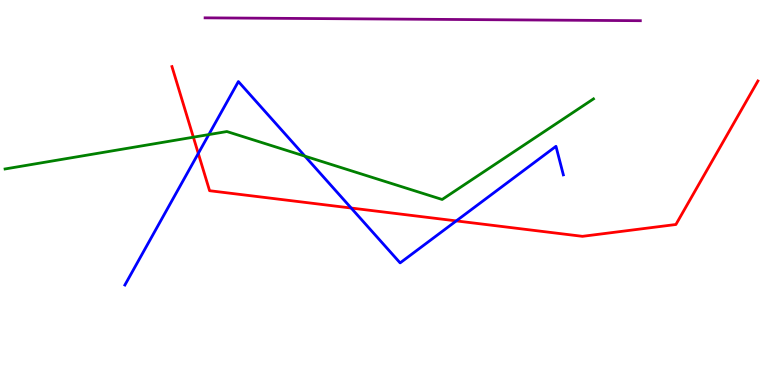[{'lines': ['blue', 'red'], 'intersections': [{'x': 2.56, 'y': 6.01}, {'x': 4.53, 'y': 4.6}, {'x': 5.89, 'y': 4.26}]}, {'lines': ['green', 'red'], 'intersections': [{'x': 2.5, 'y': 6.44}]}, {'lines': ['purple', 'red'], 'intersections': []}, {'lines': ['blue', 'green'], 'intersections': [{'x': 2.69, 'y': 6.5}, {'x': 3.93, 'y': 5.94}]}, {'lines': ['blue', 'purple'], 'intersections': []}, {'lines': ['green', 'purple'], 'intersections': []}]